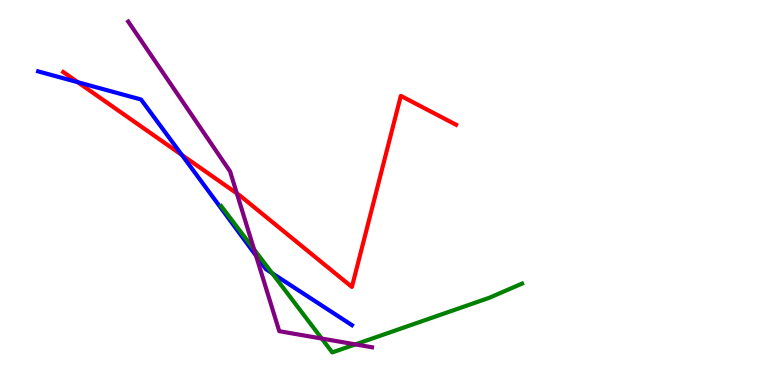[{'lines': ['blue', 'red'], 'intersections': [{'x': 1.0, 'y': 7.86}, {'x': 2.35, 'y': 5.97}]}, {'lines': ['green', 'red'], 'intersections': []}, {'lines': ['purple', 'red'], 'intersections': [{'x': 3.06, 'y': 4.98}]}, {'lines': ['blue', 'green'], 'intersections': [{'x': 3.51, 'y': 2.9}]}, {'lines': ['blue', 'purple'], 'intersections': [{'x': 3.3, 'y': 3.36}]}, {'lines': ['green', 'purple'], 'intersections': [{'x': 3.28, 'y': 3.52}, {'x': 4.15, 'y': 1.21}, {'x': 4.59, 'y': 1.06}]}]